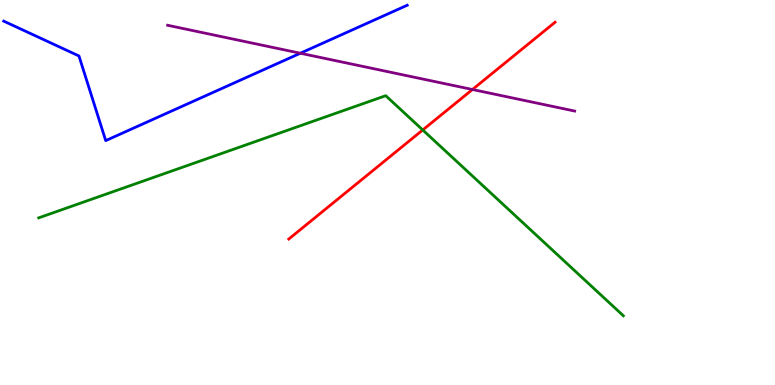[{'lines': ['blue', 'red'], 'intersections': []}, {'lines': ['green', 'red'], 'intersections': [{'x': 5.45, 'y': 6.62}]}, {'lines': ['purple', 'red'], 'intersections': [{'x': 6.1, 'y': 7.68}]}, {'lines': ['blue', 'green'], 'intersections': []}, {'lines': ['blue', 'purple'], 'intersections': [{'x': 3.88, 'y': 8.62}]}, {'lines': ['green', 'purple'], 'intersections': []}]